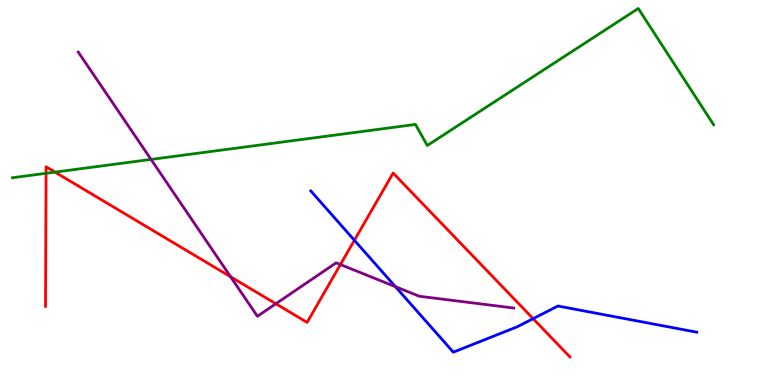[{'lines': ['blue', 'red'], 'intersections': [{'x': 4.57, 'y': 3.76}, {'x': 6.88, 'y': 1.72}]}, {'lines': ['green', 'red'], 'intersections': [{'x': 0.594, 'y': 5.5}, {'x': 0.71, 'y': 5.53}]}, {'lines': ['purple', 'red'], 'intersections': [{'x': 2.98, 'y': 2.81}, {'x': 3.56, 'y': 2.11}, {'x': 4.39, 'y': 3.13}]}, {'lines': ['blue', 'green'], 'intersections': []}, {'lines': ['blue', 'purple'], 'intersections': [{'x': 5.1, 'y': 2.55}]}, {'lines': ['green', 'purple'], 'intersections': [{'x': 1.95, 'y': 5.86}]}]